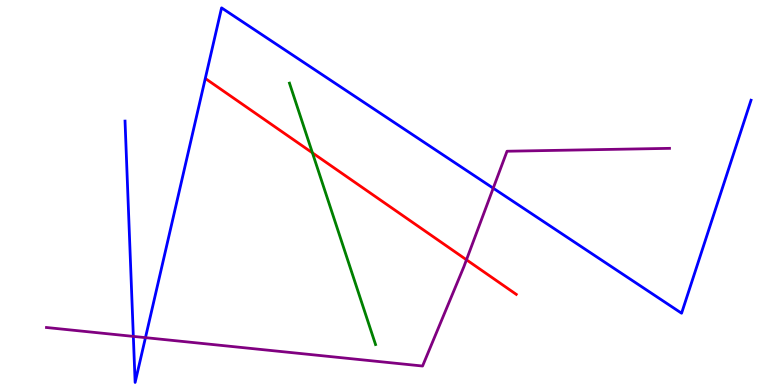[{'lines': ['blue', 'red'], 'intersections': []}, {'lines': ['green', 'red'], 'intersections': [{'x': 4.03, 'y': 6.03}]}, {'lines': ['purple', 'red'], 'intersections': [{'x': 6.02, 'y': 3.25}]}, {'lines': ['blue', 'green'], 'intersections': []}, {'lines': ['blue', 'purple'], 'intersections': [{'x': 1.72, 'y': 1.26}, {'x': 1.88, 'y': 1.23}, {'x': 6.36, 'y': 5.11}]}, {'lines': ['green', 'purple'], 'intersections': []}]